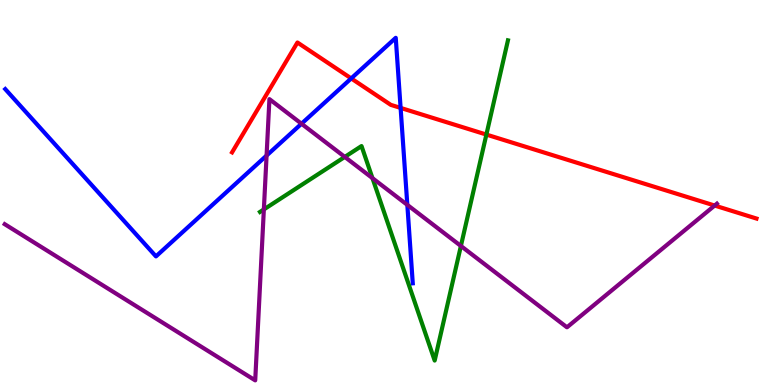[{'lines': ['blue', 'red'], 'intersections': [{'x': 4.53, 'y': 7.96}, {'x': 5.17, 'y': 7.2}]}, {'lines': ['green', 'red'], 'intersections': [{'x': 6.28, 'y': 6.5}]}, {'lines': ['purple', 'red'], 'intersections': [{'x': 9.22, 'y': 4.66}]}, {'lines': ['blue', 'green'], 'intersections': []}, {'lines': ['blue', 'purple'], 'intersections': [{'x': 3.44, 'y': 5.96}, {'x': 3.89, 'y': 6.79}, {'x': 5.26, 'y': 4.68}]}, {'lines': ['green', 'purple'], 'intersections': [{'x': 3.4, 'y': 4.56}, {'x': 4.45, 'y': 5.92}, {'x': 4.81, 'y': 5.37}, {'x': 5.95, 'y': 3.61}]}]